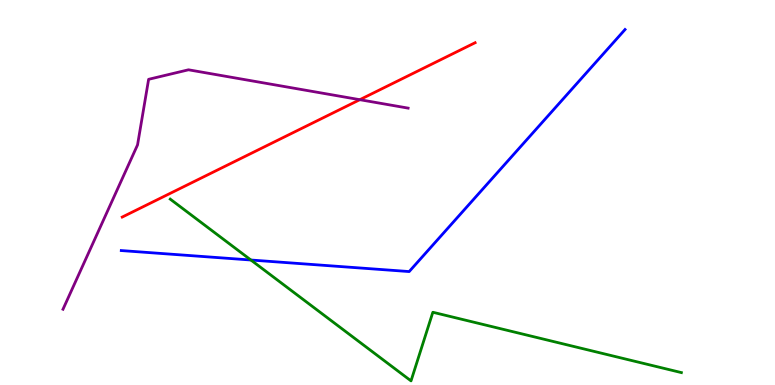[{'lines': ['blue', 'red'], 'intersections': []}, {'lines': ['green', 'red'], 'intersections': []}, {'lines': ['purple', 'red'], 'intersections': [{'x': 4.64, 'y': 7.41}]}, {'lines': ['blue', 'green'], 'intersections': [{'x': 3.24, 'y': 3.25}]}, {'lines': ['blue', 'purple'], 'intersections': []}, {'lines': ['green', 'purple'], 'intersections': []}]